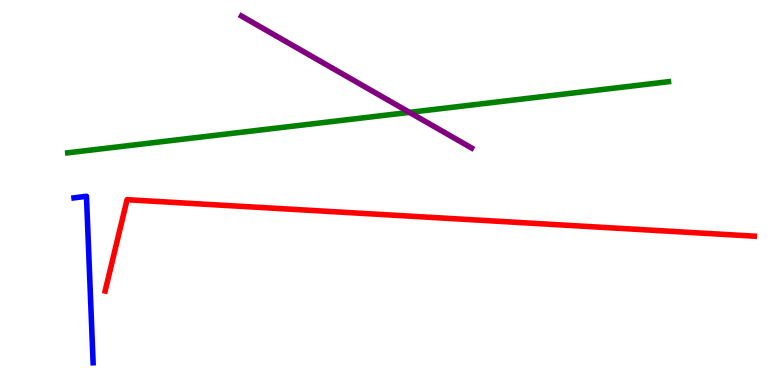[{'lines': ['blue', 'red'], 'intersections': []}, {'lines': ['green', 'red'], 'intersections': []}, {'lines': ['purple', 'red'], 'intersections': []}, {'lines': ['blue', 'green'], 'intersections': []}, {'lines': ['blue', 'purple'], 'intersections': []}, {'lines': ['green', 'purple'], 'intersections': [{'x': 5.28, 'y': 7.08}]}]